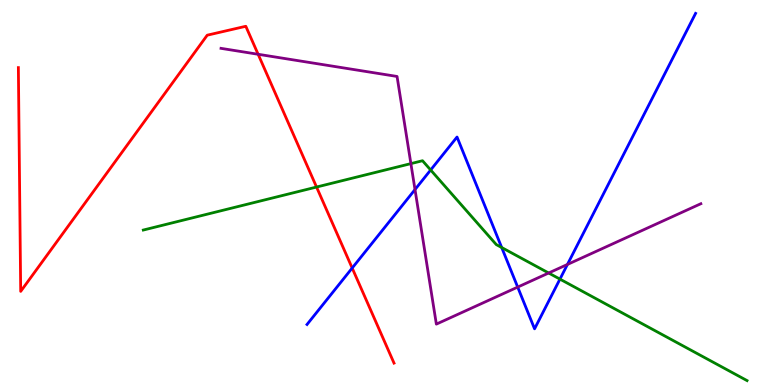[{'lines': ['blue', 'red'], 'intersections': [{'x': 4.54, 'y': 3.04}]}, {'lines': ['green', 'red'], 'intersections': [{'x': 4.08, 'y': 5.14}]}, {'lines': ['purple', 'red'], 'intersections': [{'x': 3.33, 'y': 8.59}]}, {'lines': ['blue', 'green'], 'intersections': [{'x': 5.56, 'y': 5.58}, {'x': 6.47, 'y': 3.57}, {'x': 7.23, 'y': 2.75}]}, {'lines': ['blue', 'purple'], 'intersections': [{'x': 5.35, 'y': 5.08}, {'x': 6.68, 'y': 2.54}, {'x': 7.32, 'y': 3.13}]}, {'lines': ['green', 'purple'], 'intersections': [{'x': 5.3, 'y': 5.75}, {'x': 7.08, 'y': 2.91}]}]